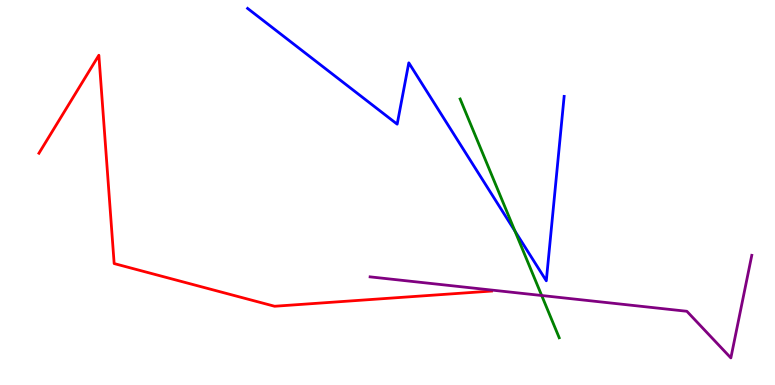[{'lines': ['blue', 'red'], 'intersections': []}, {'lines': ['green', 'red'], 'intersections': []}, {'lines': ['purple', 'red'], 'intersections': []}, {'lines': ['blue', 'green'], 'intersections': [{'x': 6.64, 'y': 4.0}]}, {'lines': ['blue', 'purple'], 'intersections': []}, {'lines': ['green', 'purple'], 'intersections': [{'x': 6.99, 'y': 2.32}]}]